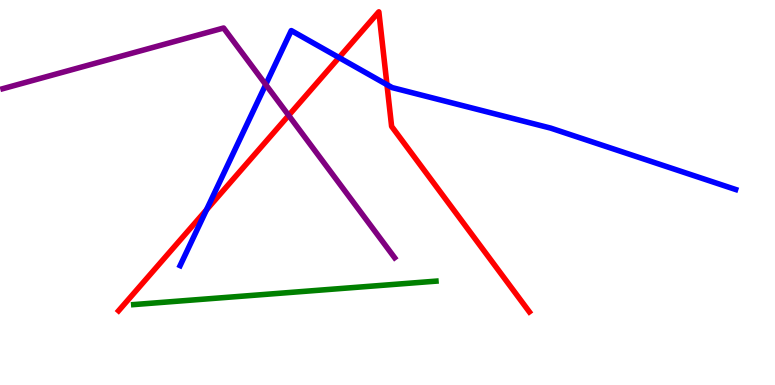[{'lines': ['blue', 'red'], 'intersections': [{'x': 2.66, 'y': 4.55}, {'x': 4.37, 'y': 8.5}, {'x': 4.99, 'y': 7.8}]}, {'lines': ['green', 'red'], 'intersections': []}, {'lines': ['purple', 'red'], 'intersections': [{'x': 3.72, 'y': 7.0}]}, {'lines': ['blue', 'green'], 'intersections': []}, {'lines': ['blue', 'purple'], 'intersections': [{'x': 3.43, 'y': 7.8}]}, {'lines': ['green', 'purple'], 'intersections': []}]